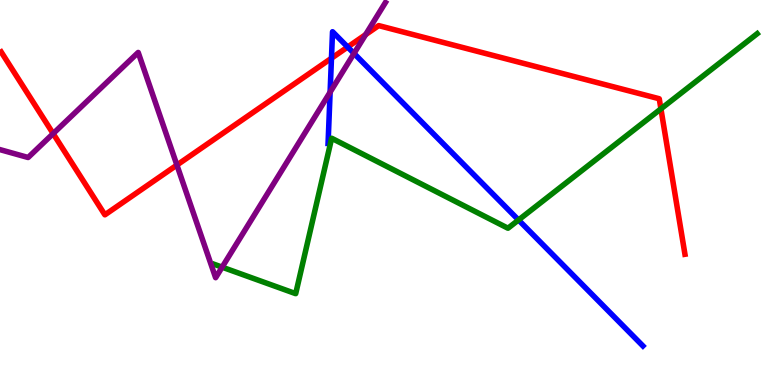[{'lines': ['blue', 'red'], 'intersections': [{'x': 4.28, 'y': 8.49}, {'x': 4.49, 'y': 8.78}]}, {'lines': ['green', 'red'], 'intersections': [{'x': 8.53, 'y': 7.17}]}, {'lines': ['purple', 'red'], 'intersections': [{'x': 0.686, 'y': 6.53}, {'x': 2.28, 'y': 5.71}, {'x': 4.72, 'y': 9.1}]}, {'lines': ['blue', 'green'], 'intersections': [{'x': 6.69, 'y': 4.29}]}, {'lines': ['blue', 'purple'], 'intersections': [{'x': 4.26, 'y': 7.61}, {'x': 4.57, 'y': 8.61}]}, {'lines': ['green', 'purple'], 'intersections': [{'x': 2.87, 'y': 3.06}]}]